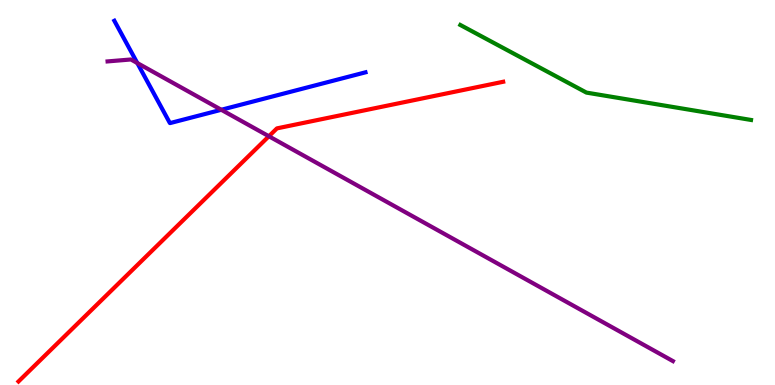[{'lines': ['blue', 'red'], 'intersections': []}, {'lines': ['green', 'red'], 'intersections': []}, {'lines': ['purple', 'red'], 'intersections': [{'x': 3.47, 'y': 6.46}]}, {'lines': ['blue', 'green'], 'intersections': []}, {'lines': ['blue', 'purple'], 'intersections': [{'x': 1.77, 'y': 8.36}, {'x': 2.86, 'y': 7.15}]}, {'lines': ['green', 'purple'], 'intersections': []}]